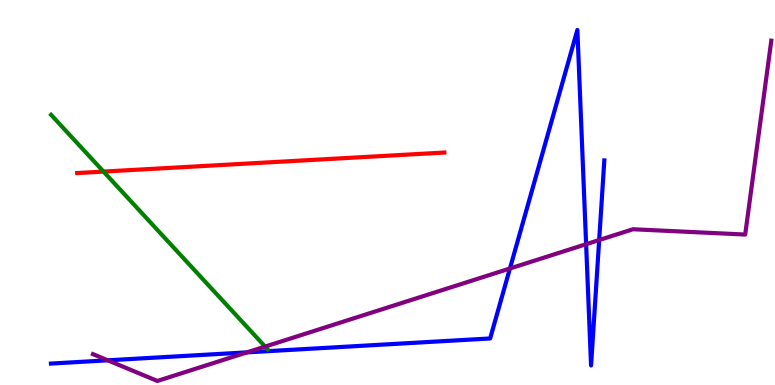[{'lines': ['blue', 'red'], 'intersections': []}, {'lines': ['green', 'red'], 'intersections': [{'x': 1.34, 'y': 5.54}]}, {'lines': ['purple', 'red'], 'intersections': []}, {'lines': ['blue', 'green'], 'intersections': []}, {'lines': ['blue', 'purple'], 'intersections': [{'x': 1.39, 'y': 0.641}, {'x': 3.19, 'y': 0.848}, {'x': 6.58, 'y': 3.03}, {'x': 7.56, 'y': 3.66}, {'x': 7.73, 'y': 3.77}]}, {'lines': ['green', 'purple'], 'intersections': [{'x': 3.42, 'y': 0.998}]}]